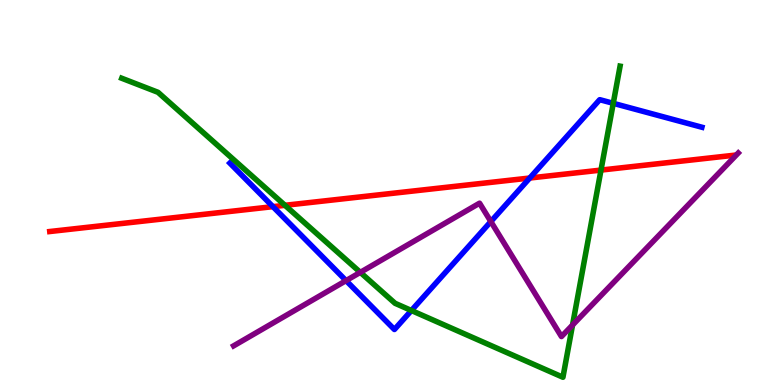[{'lines': ['blue', 'red'], 'intersections': [{'x': 3.52, 'y': 4.63}, {'x': 6.84, 'y': 5.38}]}, {'lines': ['green', 'red'], 'intersections': [{'x': 3.68, 'y': 4.67}, {'x': 7.75, 'y': 5.58}]}, {'lines': ['purple', 'red'], 'intersections': []}, {'lines': ['blue', 'green'], 'intersections': [{'x': 5.31, 'y': 1.94}, {'x': 7.91, 'y': 7.32}]}, {'lines': ['blue', 'purple'], 'intersections': [{'x': 4.47, 'y': 2.71}, {'x': 6.33, 'y': 4.25}]}, {'lines': ['green', 'purple'], 'intersections': [{'x': 4.65, 'y': 2.93}, {'x': 7.39, 'y': 1.56}]}]